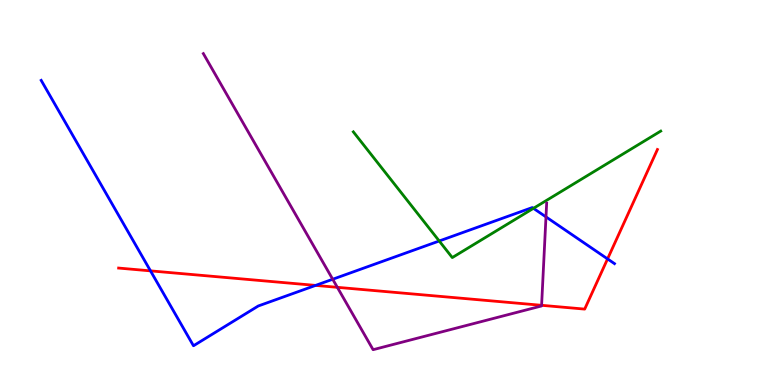[{'lines': ['blue', 'red'], 'intersections': [{'x': 1.94, 'y': 2.96}, {'x': 4.07, 'y': 2.59}, {'x': 7.84, 'y': 3.28}]}, {'lines': ['green', 'red'], 'intersections': []}, {'lines': ['purple', 'red'], 'intersections': [{'x': 4.35, 'y': 2.54}, {'x': 6.99, 'y': 2.07}]}, {'lines': ['blue', 'green'], 'intersections': [{'x': 5.67, 'y': 3.74}, {'x': 6.88, 'y': 4.59}]}, {'lines': ['blue', 'purple'], 'intersections': [{'x': 4.29, 'y': 2.75}, {'x': 7.04, 'y': 4.37}]}, {'lines': ['green', 'purple'], 'intersections': []}]